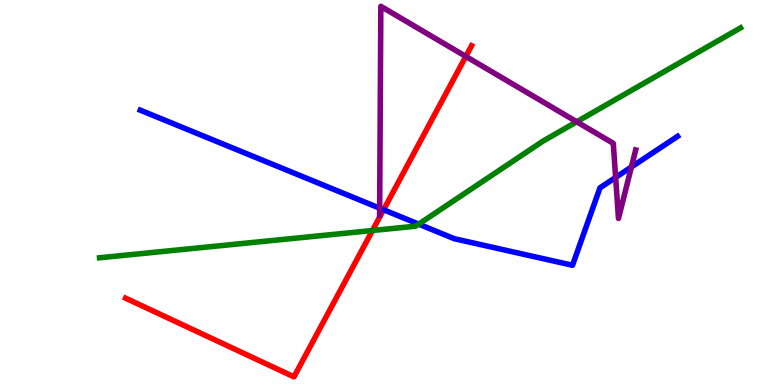[{'lines': ['blue', 'red'], 'intersections': [{'x': 4.95, 'y': 4.55}]}, {'lines': ['green', 'red'], 'intersections': [{'x': 4.81, 'y': 4.01}]}, {'lines': ['purple', 'red'], 'intersections': [{'x': 6.01, 'y': 8.53}]}, {'lines': ['blue', 'green'], 'intersections': [{'x': 5.4, 'y': 4.18}]}, {'lines': ['blue', 'purple'], 'intersections': [{'x': 4.9, 'y': 4.59}, {'x': 7.94, 'y': 5.39}, {'x': 8.15, 'y': 5.66}]}, {'lines': ['green', 'purple'], 'intersections': [{'x': 7.44, 'y': 6.84}]}]